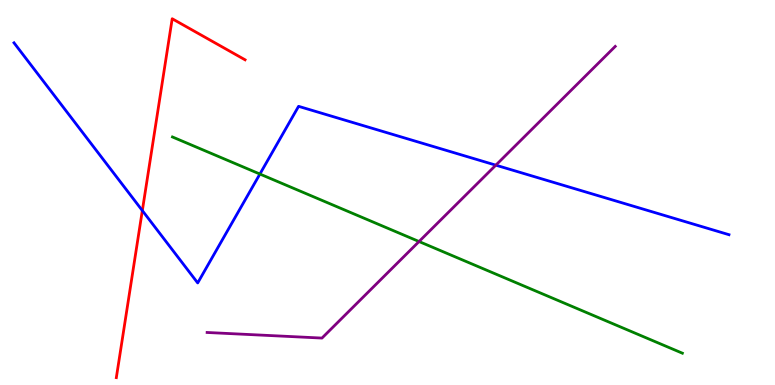[{'lines': ['blue', 'red'], 'intersections': [{'x': 1.84, 'y': 4.53}]}, {'lines': ['green', 'red'], 'intersections': []}, {'lines': ['purple', 'red'], 'intersections': []}, {'lines': ['blue', 'green'], 'intersections': [{'x': 3.35, 'y': 5.48}]}, {'lines': ['blue', 'purple'], 'intersections': [{'x': 6.4, 'y': 5.71}]}, {'lines': ['green', 'purple'], 'intersections': [{'x': 5.41, 'y': 3.73}]}]